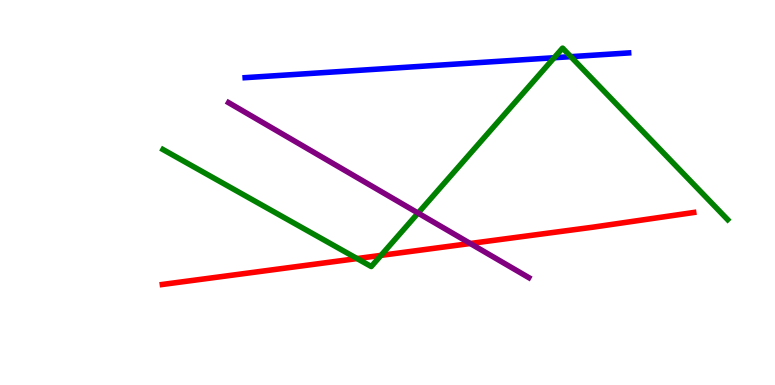[{'lines': ['blue', 'red'], 'intersections': []}, {'lines': ['green', 'red'], 'intersections': [{'x': 4.61, 'y': 3.28}, {'x': 4.92, 'y': 3.37}]}, {'lines': ['purple', 'red'], 'intersections': [{'x': 6.07, 'y': 3.68}]}, {'lines': ['blue', 'green'], 'intersections': [{'x': 7.15, 'y': 8.5}, {'x': 7.37, 'y': 8.53}]}, {'lines': ['blue', 'purple'], 'intersections': []}, {'lines': ['green', 'purple'], 'intersections': [{'x': 5.39, 'y': 4.47}]}]